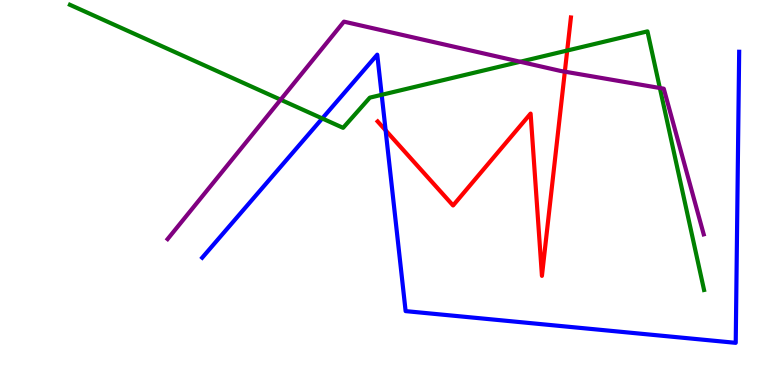[{'lines': ['blue', 'red'], 'intersections': [{'x': 4.98, 'y': 6.61}]}, {'lines': ['green', 'red'], 'intersections': [{'x': 7.32, 'y': 8.69}]}, {'lines': ['purple', 'red'], 'intersections': [{'x': 7.29, 'y': 8.14}]}, {'lines': ['blue', 'green'], 'intersections': [{'x': 4.16, 'y': 6.92}, {'x': 4.93, 'y': 7.54}]}, {'lines': ['blue', 'purple'], 'intersections': []}, {'lines': ['green', 'purple'], 'intersections': [{'x': 3.62, 'y': 7.41}, {'x': 6.71, 'y': 8.4}, {'x': 8.51, 'y': 7.71}]}]